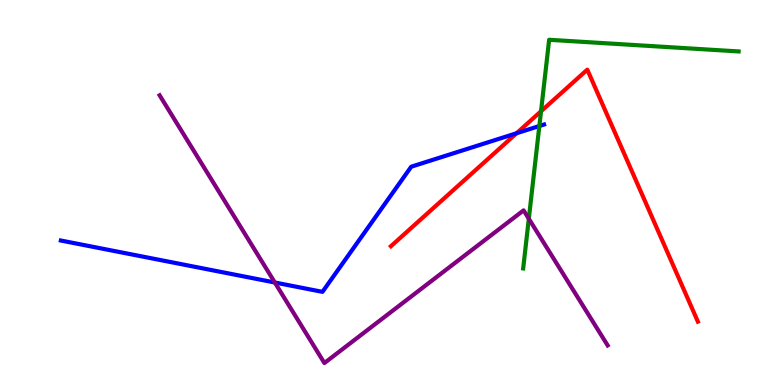[{'lines': ['blue', 'red'], 'intersections': [{'x': 6.67, 'y': 6.54}]}, {'lines': ['green', 'red'], 'intersections': [{'x': 6.98, 'y': 7.11}]}, {'lines': ['purple', 'red'], 'intersections': []}, {'lines': ['blue', 'green'], 'intersections': [{'x': 6.96, 'y': 6.73}]}, {'lines': ['blue', 'purple'], 'intersections': [{'x': 3.55, 'y': 2.66}]}, {'lines': ['green', 'purple'], 'intersections': [{'x': 6.82, 'y': 4.32}]}]